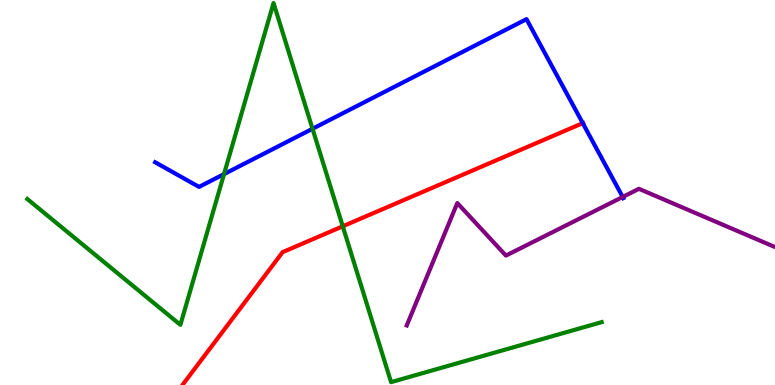[{'lines': ['blue', 'red'], 'intersections': [{'x': 7.52, 'y': 6.8}]}, {'lines': ['green', 'red'], 'intersections': [{'x': 4.42, 'y': 4.12}]}, {'lines': ['purple', 'red'], 'intersections': []}, {'lines': ['blue', 'green'], 'intersections': [{'x': 2.89, 'y': 5.48}, {'x': 4.03, 'y': 6.66}]}, {'lines': ['blue', 'purple'], 'intersections': [{'x': 8.03, 'y': 4.88}]}, {'lines': ['green', 'purple'], 'intersections': []}]